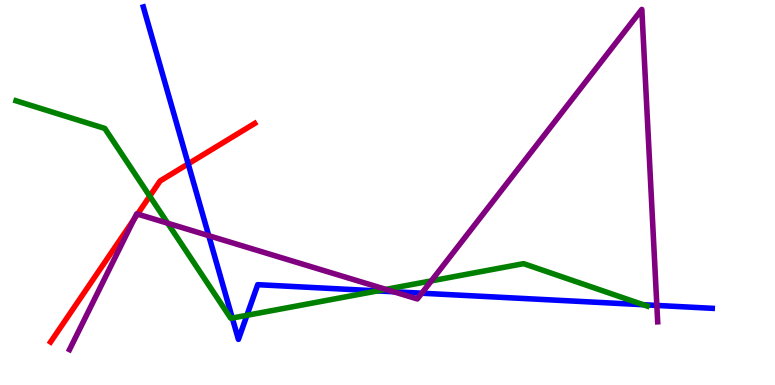[{'lines': ['blue', 'red'], 'intersections': [{'x': 2.43, 'y': 5.74}]}, {'lines': ['green', 'red'], 'intersections': [{'x': 1.93, 'y': 4.9}]}, {'lines': ['purple', 'red'], 'intersections': [{'x': 1.73, 'y': 4.3}, {'x': 1.78, 'y': 4.44}]}, {'lines': ['blue', 'green'], 'intersections': [{'x': 3.0, 'y': 1.74}, {'x': 3.19, 'y': 1.81}, {'x': 4.87, 'y': 2.44}, {'x': 8.3, 'y': 2.09}]}, {'lines': ['blue', 'purple'], 'intersections': [{'x': 2.69, 'y': 3.88}, {'x': 5.08, 'y': 2.42}, {'x': 5.44, 'y': 2.38}, {'x': 8.48, 'y': 2.07}]}, {'lines': ['green', 'purple'], 'intersections': [{'x': 2.16, 'y': 4.2}, {'x': 4.98, 'y': 2.48}, {'x': 5.57, 'y': 2.7}]}]